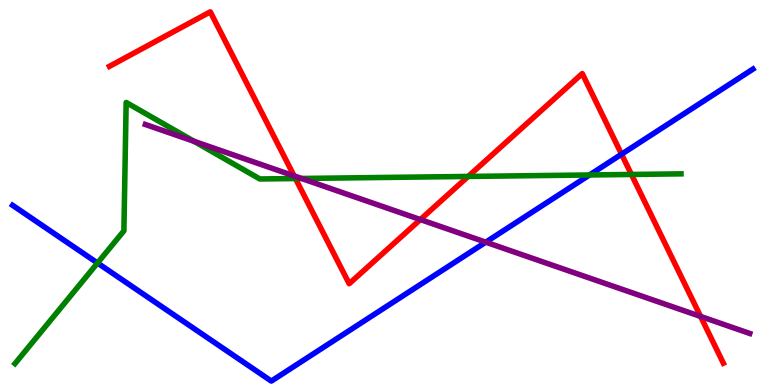[{'lines': ['blue', 'red'], 'intersections': [{'x': 8.02, 'y': 5.99}]}, {'lines': ['green', 'red'], 'intersections': [{'x': 3.81, 'y': 5.36}, {'x': 6.04, 'y': 5.42}, {'x': 8.15, 'y': 5.47}]}, {'lines': ['purple', 'red'], 'intersections': [{'x': 3.79, 'y': 5.43}, {'x': 5.42, 'y': 4.3}, {'x': 9.04, 'y': 1.78}]}, {'lines': ['blue', 'green'], 'intersections': [{'x': 1.26, 'y': 3.17}, {'x': 7.61, 'y': 5.46}]}, {'lines': ['blue', 'purple'], 'intersections': [{'x': 6.27, 'y': 3.71}]}, {'lines': ['green', 'purple'], 'intersections': [{'x': 2.5, 'y': 6.33}, {'x': 3.89, 'y': 5.36}]}]